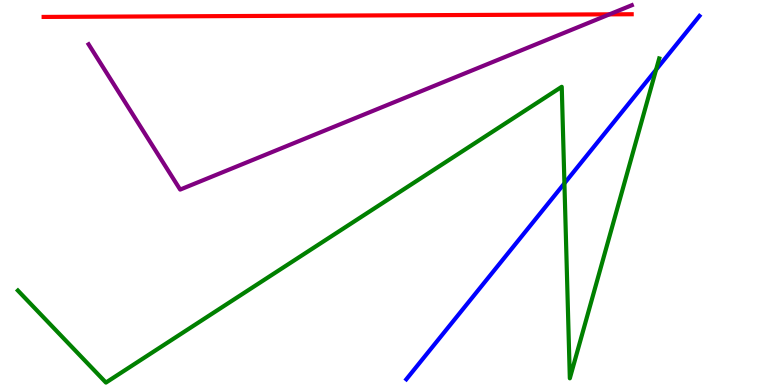[{'lines': ['blue', 'red'], 'intersections': []}, {'lines': ['green', 'red'], 'intersections': []}, {'lines': ['purple', 'red'], 'intersections': [{'x': 7.86, 'y': 9.63}]}, {'lines': ['blue', 'green'], 'intersections': [{'x': 7.28, 'y': 5.24}, {'x': 8.47, 'y': 8.19}]}, {'lines': ['blue', 'purple'], 'intersections': []}, {'lines': ['green', 'purple'], 'intersections': []}]